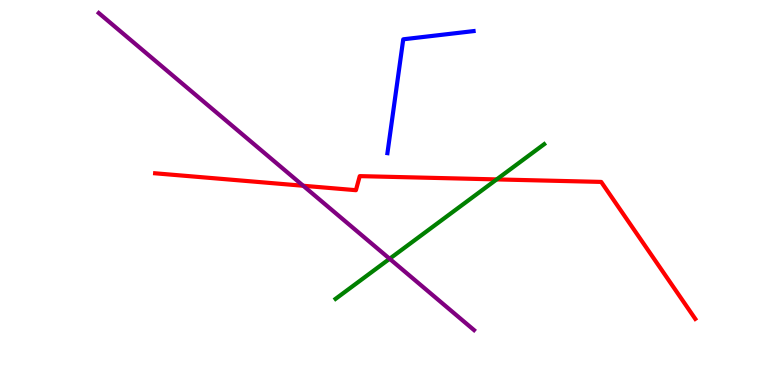[{'lines': ['blue', 'red'], 'intersections': []}, {'lines': ['green', 'red'], 'intersections': [{'x': 6.41, 'y': 5.34}]}, {'lines': ['purple', 'red'], 'intersections': [{'x': 3.91, 'y': 5.18}]}, {'lines': ['blue', 'green'], 'intersections': []}, {'lines': ['blue', 'purple'], 'intersections': []}, {'lines': ['green', 'purple'], 'intersections': [{'x': 5.03, 'y': 3.28}]}]